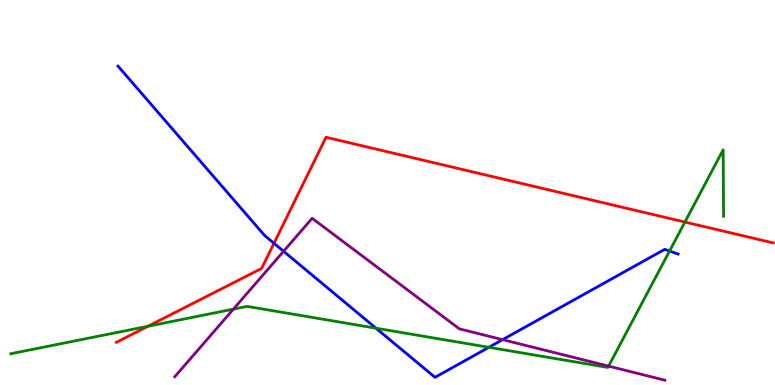[{'lines': ['blue', 'red'], 'intersections': [{'x': 3.54, 'y': 3.68}]}, {'lines': ['green', 'red'], 'intersections': [{'x': 1.91, 'y': 1.53}, {'x': 8.84, 'y': 4.23}]}, {'lines': ['purple', 'red'], 'intersections': []}, {'lines': ['blue', 'green'], 'intersections': [{'x': 4.85, 'y': 1.48}, {'x': 6.31, 'y': 0.979}, {'x': 8.64, 'y': 3.48}]}, {'lines': ['blue', 'purple'], 'intersections': [{'x': 3.66, 'y': 3.47}, {'x': 6.49, 'y': 1.18}]}, {'lines': ['green', 'purple'], 'intersections': [{'x': 3.01, 'y': 1.97}, {'x': 7.85, 'y': 0.49}]}]